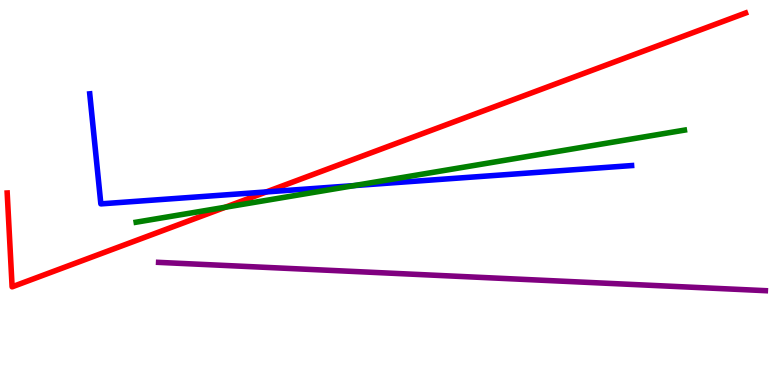[{'lines': ['blue', 'red'], 'intersections': [{'x': 3.44, 'y': 5.01}]}, {'lines': ['green', 'red'], 'intersections': [{'x': 2.91, 'y': 4.62}]}, {'lines': ['purple', 'red'], 'intersections': []}, {'lines': ['blue', 'green'], 'intersections': [{'x': 4.57, 'y': 5.18}]}, {'lines': ['blue', 'purple'], 'intersections': []}, {'lines': ['green', 'purple'], 'intersections': []}]